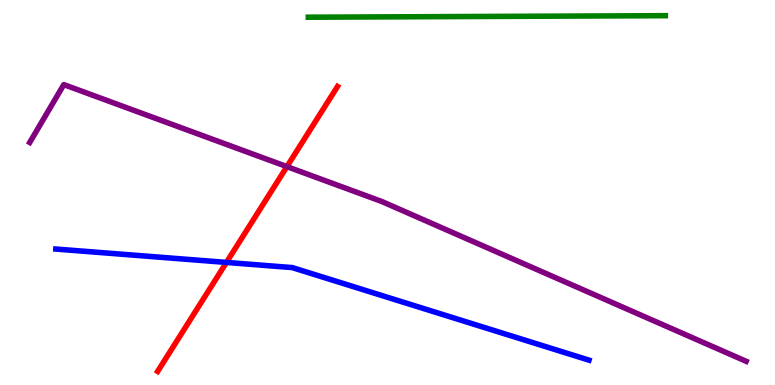[{'lines': ['blue', 'red'], 'intersections': [{'x': 2.92, 'y': 3.18}]}, {'lines': ['green', 'red'], 'intersections': []}, {'lines': ['purple', 'red'], 'intersections': [{'x': 3.7, 'y': 5.67}]}, {'lines': ['blue', 'green'], 'intersections': []}, {'lines': ['blue', 'purple'], 'intersections': []}, {'lines': ['green', 'purple'], 'intersections': []}]